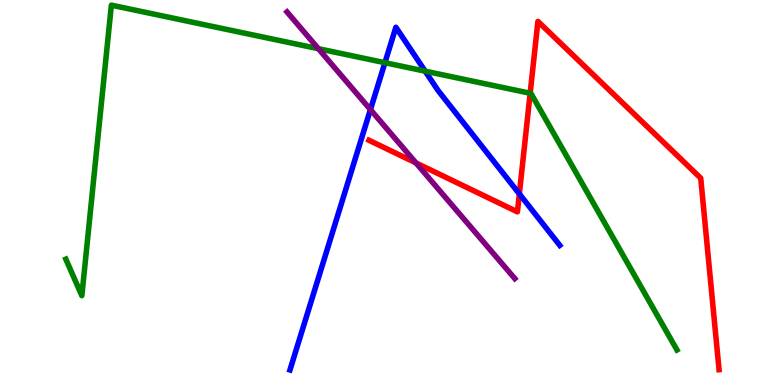[{'lines': ['blue', 'red'], 'intersections': [{'x': 6.7, 'y': 4.96}]}, {'lines': ['green', 'red'], 'intersections': [{'x': 6.84, 'y': 7.58}]}, {'lines': ['purple', 'red'], 'intersections': [{'x': 5.37, 'y': 5.77}]}, {'lines': ['blue', 'green'], 'intersections': [{'x': 4.97, 'y': 8.37}, {'x': 5.49, 'y': 8.15}]}, {'lines': ['blue', 'purple'], 'intersections': [{'x': 4.78, 'y': 7.15}]}, {'lines': ['green', 'purple'], 'intersections': [{'x': 4.11, 'y': 8.73}]}]